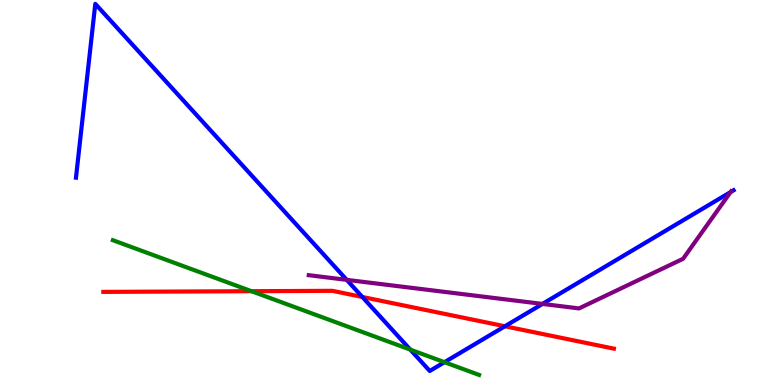[{'lines': ['blue', 'red'], 'intersections': [{'x': 4.68, 'y': 2.29}, {'x': 6.52, 'y': 1.53}]}, {'lines': ['green', 'red'], 'intersections': [{'x': 3.25, 'y': 2.44}]}, {'lines': ['purple', 'red'], 'intersections': []}, {'lines': ['blue', 'green'], 'intersections': [{'x': 5.29, 'y': 0.919}, {'x': 5.74, 'y': 0.592}]}, {'lines': ['blue', 'purple'], 'intersections': [{'x': 4.47, 'y': 2.73}, {'x': 7.0, 'y': 2.11}, {'x': 9.43, 'y': 5.01}]}, {'lines': ['green', 'purple'], 'intersections': []}]